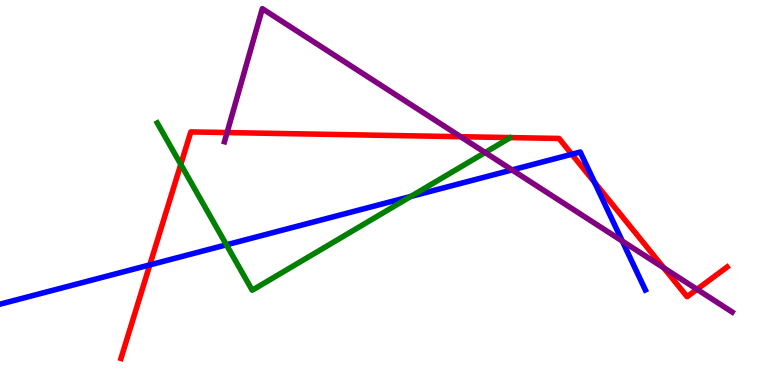[{'lines': ['blue', 'red'], 'intersections': [{'x': 1.93, 'y': 3.12}, {'x': 7.38, 'y': 5.99}, {'x': 7.67, 'y': 5.26}]}, {'lines': ['green', 'red'], 'intersections': [{'x': 2.33, 'y': 5.73}]}, {'lines': ['purple', 'red'], 'intersections': [{'x': 2.93, 'y': 6.56}, {'x': 5.94, 'y': 6.45}, {'x': 8.57, 'y': 3.04}, {'x': 8.99, 'y': 2.49}]}, {'lines': ['blue', 'green'], 'intersections': [{'x': 2.92, 'y': 3.64}, {'x': 5.3, 'y': 4.9}]}, {'lines': ['blue', 'purple'], 'intersections': [{'x': 6.61, 'y': 5.59}, {'x': 8.03, 'y': 3.74}]}, {'lines': ['green', 'purple'], 'intersections': [{'x': 6.26, 'y': 6.04}]}]